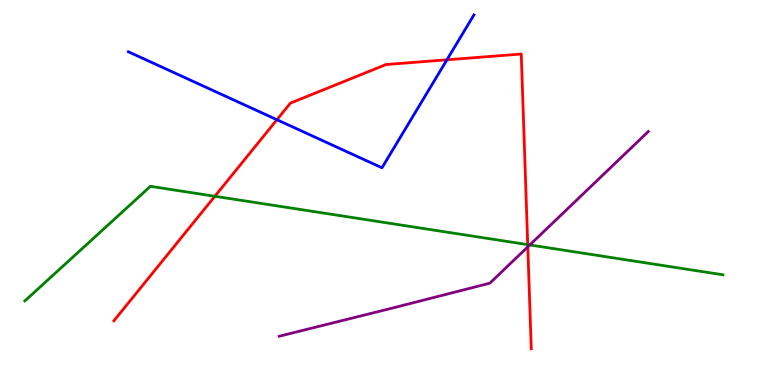[{'lines': ['blue', 'red'], 'intersections': [{'x': 3.57, 'y': 6.89}, {'x': 5.77, 'y': 8.45}]}, {'lines': ['green', 'red'], 'intersections': [{'x': 2.77, 'y': 4.9}, {'x': 6.81, 'y': 3.65}]}, {'lines': ['purple', 'red'], 'intersections': [{'x': 6.81, 'y': 3.59}]}, {'lines': ['blue', 'green'], 'intersections': []}, {'lines': ['blue', 'purple'], 'intersections': []}, {'lines': ['green', 'purple'], 'intersections': [{'x': 6.84, 'y': 3.64}]}]